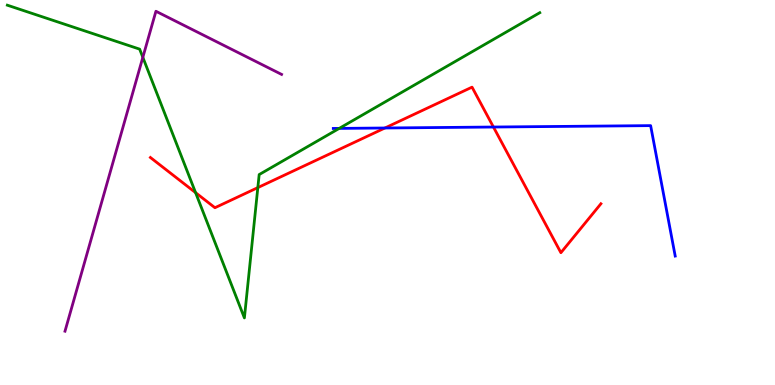[{'lines': ['blue', 'red'], 'intersections': [{'x': 4.97, 'y': 6.68}, {'x': 6.37, 'y': 6.7}]}, {'lines': ['green', 'red'], 'intersections': [{'x': 2.52, 'y': 5.0}, {'x': 3.33, 'y': 5.13}]}, {'lines': ['purple', 'red'], 'intersections': []}, {'lines': ['blue', 'green'], 'intersections': [{'x': 4.38, 'y': 6.66}]}, {'lines': ['blue', 'purple'], 'intersections': []}, {'lines': ['green', 'purple'], 'intersections': [{'x': 1.84, 'y': 8.51}]}]